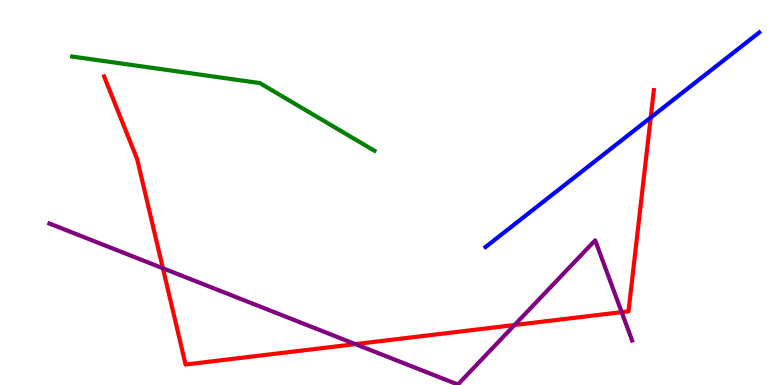[{'lines': ['blue', 'red'], 'intersections': [{'x': 8.4, 'y': 6.95}]}, {'lines': ['green', 'red'], 'intersections': []}, {'lines': ['purple', 'red'], 'intersections': [{'x': 2.1, 'y': 3.03}, {'x': 4.59, 'y': 1.06}, {'x': 6.64, 'y': 1.56}, {'x': 8.02, 'y': 1.89}]}, {'lines': ['blue', 'green'], 'intersections': []}, {'lines': ['blue', 'purple'], 'intersections': []}, {'lines': ['green', 'purple'], 'intersections': []}]